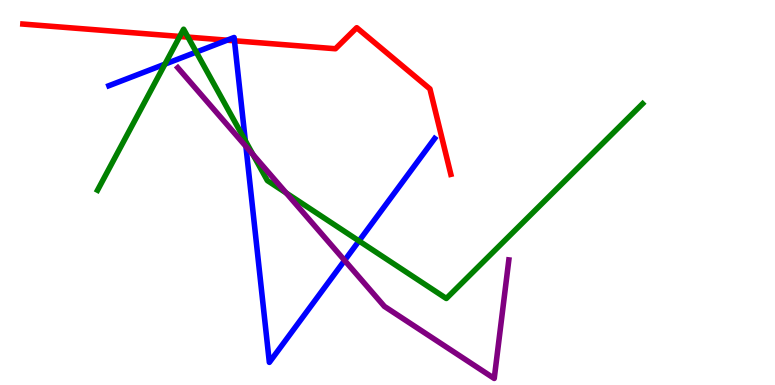[{'lines': ['blue', 'red'], 'intersections': [{'x': 2.93, 'y': 8.96}, {'x': 3.03, 'y': 8.94}]}, {'lines': ['green', 'red'], 'intersections': [{'x': 2.32, 'y': 9.05}, {'x': 2.43, 'y': 9.04}]}, {'lines': ['purple', 'red'], 'intersections': []}, {'lines': ['blue', 'green'], 'intersections': [{'x': 2.13, 'y': 8.33}, {'x': 2.53, 'y': 8.65}, {'x': 3.17, 'y': 6.35}, {'x': 4.63, 'y': 3.74}]}, {'lines': ['blue', 'purple'], 'intersections': [{'x': 3.17, 'y': 6.2}, {'x': 4.45, 'y': 3.24}]}, {'lines': ['green', 'purple'], 'intersections': [{'x': 3.26, 'y': 5.99}, {'x': 3.69, 'y': 4.99}]}]